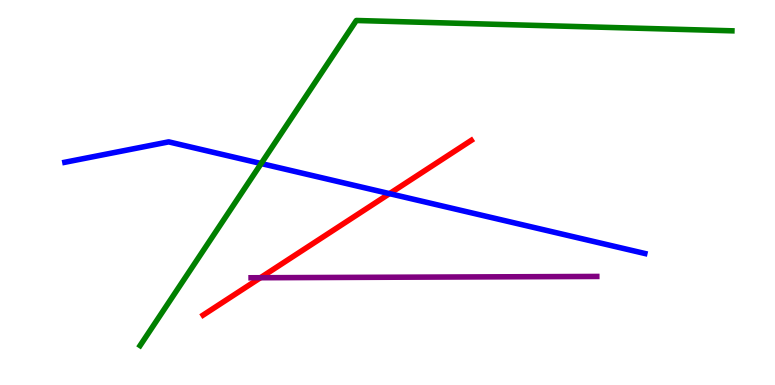[{'lines': ['blue', 'red'], 'intersections': [{'x': 5.03, 'y': 4.97}]}, {'lines': ['green', 'red'], 'intersections': []}, {'lines': ['purple', 'red'], 'intersections': [{'x': 3.36, 'y': 2.79}]}, {'lines': ['blue', 'green'], 'intersections': [{'x': 3.37, 'y': 5.75}]}, {'lines': ['blue', 'purple'], 'intersections': []}, {'lines': ['green', 'purple'], 'intersections': []}]